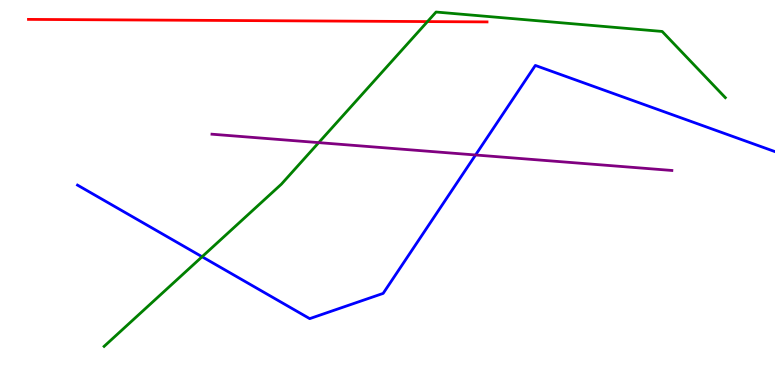[{'lines': ['blue', 'red'], 'intersections': []}, {'lines': ['green', 'red'], 'intersections': [{'x': 5.52, 'y': 9.44}]}, {'lines': ['purple', 'red'], 'intersections': []}, {'lines': ['blue', 'green'], 'intersections': [{'x': 2.61, 'y': 3.33}]}, {'lines': ['blue', 'purple'], 'intersections': [{'x': 6.14, 'y': 5.97}]}, {'lines': ['green', 'purple'], 'intersections': [{'x': 4.11, 'y': 6.3}]}]